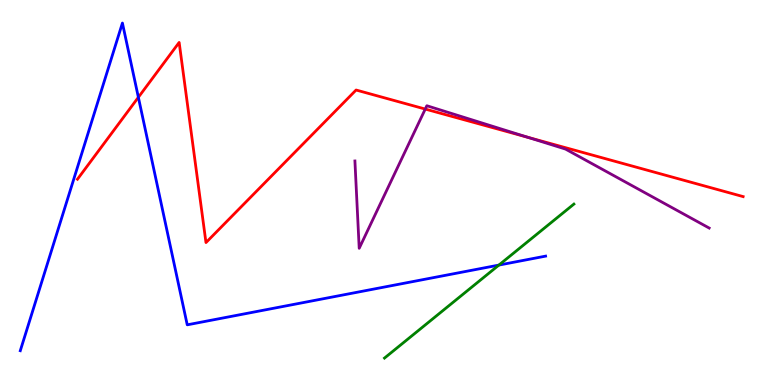[{'lines': ['blue', 'red'], 'intersections': [{'x': 1.79, 'y': 7.47}]}, {'lines': ['green', 'red'], 'intersections': []}, {'lines': ['purple', 'red'], 'intersections': [{'x': 5.49, 'y': 7.17}, {'x': 6.81, 'y': 6.43}]}, {'lines': ['blue', 'green'], 'intersections': [{'x': 6.44, 'y': 3.11}]}, {'lines': ['blue', 'purple'], 'intersections': []}, {'lines': ['green', 'purple'], 'intersections': []}]